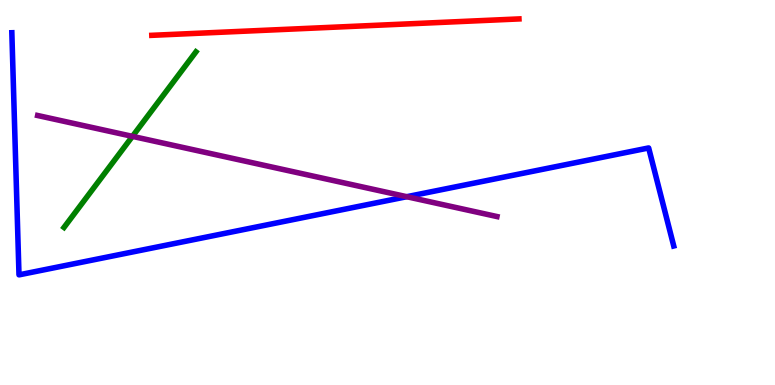[{'lines': ['blue', 'red'], 'intersections': []}, {'lines': ['green', 'red'], 'intersections': []}, {'lines': ['purple', 'red'], 'intersections': []}, {'lines': ['blue', 'green'], 'intersections': []}, {'lines': ['blue', 'purple'], 'intersections': [{'x': 5.25, 'y': 4.89}]}, {'lines': ['green', 'purple'], 'intersections': [{'x': 1.71, 'y': 6.46}]}]